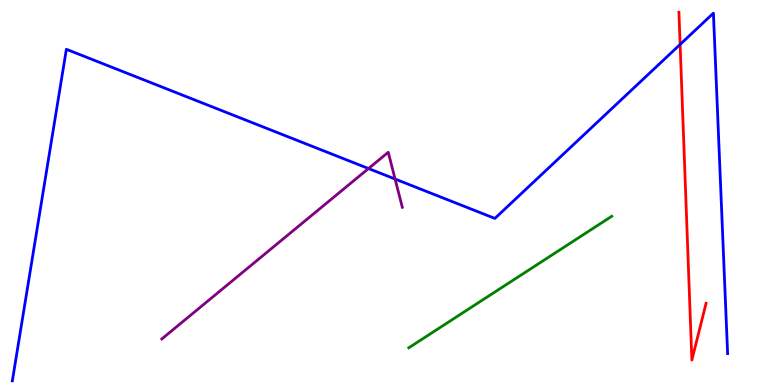[{'lines': ['blue', 'red'], 'intersections': [{'x': 8.78, 'y': 8.85}]}, {'lines': ['green', 'red'], 'intersections': []}, {'lines': ['purple', 'red'], 'intersections': []}, {'lines': ['blue', 'green'], 'intersections': []}, {'lines': ['blue', 'purple'], 'intersections': [{'x': 4.75, 'y': 5.62}, {'x': 5.1, 'y': 5.35}]}, {'lines': ['green', 'purple'], 'intersections': []}]